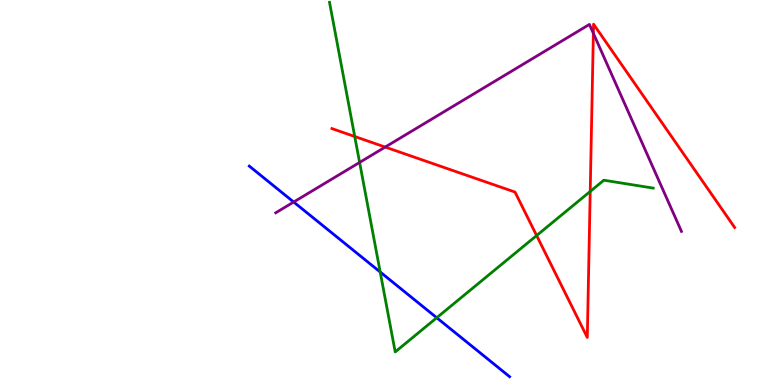[{'lines': ['blue', 'red'], 'intersections': []}, {'lines': ['green', 'red'], 'intersections': [{'x': 4.58, 'y': 6.45}, {'x': 6.92, 'y': 3.88}, {'x': 7.62, 'y': 5.03}]}, {'lines': ['purple', 'red'], 'intersections': [{'x': 4.97, 'y': 6.18}, {'x': 7.66, 'y': 9.13}]}, {'lines': ['blue', 'green'], 'intersections': [{'x': 4.91, 'y': 2.93}, {'x': 5.64, 'y': 1.75}]}, {'lines': ['blue', 'purple'], 'intersections': [{'x': 3.79, 'y': 4.75}]}, {'lines': ['green', 'purple'], 'intersections': [{'x': 4.64, 'y': 5.78}]}]